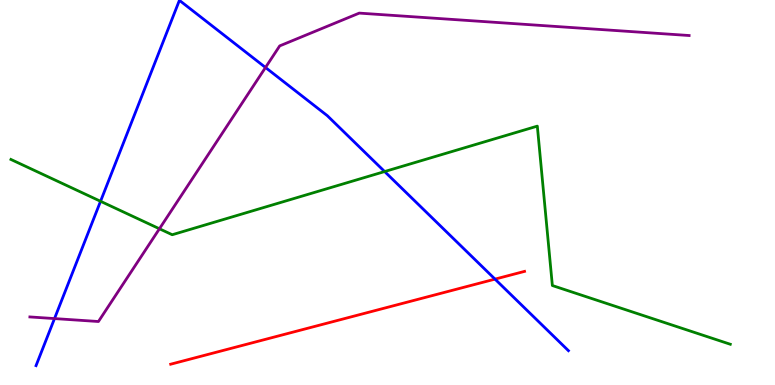[{'lines': ['blue', 'red'], 'intersections': [{'x': 6.39, 'y': 2.75}]}, {'lines': ['green', 'red'], 'intersections': []}, {'lines': ['purple', 'red'], 'intersections': []}, {'lines': ['blue', 'green'], 'intersections': [{'x': 1.3, 'y': 4.77}, {'x': 4.96, 'y': 5.54}]}, {'lines': ['blue', 'purple'], 'intersections': [{'x': 0.703, 'y': 1.73}, {'x': 3.43, 'y': 8.25}]}, {'lines': ['green', 'purple'], 'intersections': [{'x': 2.06, 'y': 4.06}]}]